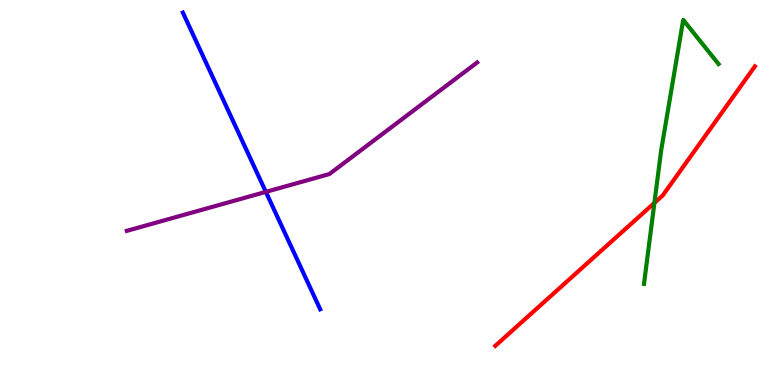[{'lines': ['blue', 'red'], 'intersections': []}, {'lines': ['green', 'red'], 'intersections': [{'x': 8.44, 'y': 4.73}]}, {'lines': ['purple', 'red'], 'intersections': []}, {'lines': ['blue', 'green'], 'intersections': []}, {'lines': ['blue', 'purple'], 'intersections': [{'x': 3.43, 'y': 5.02}]}, {'lines': ['green', 'purple'], 'intersections': []}]